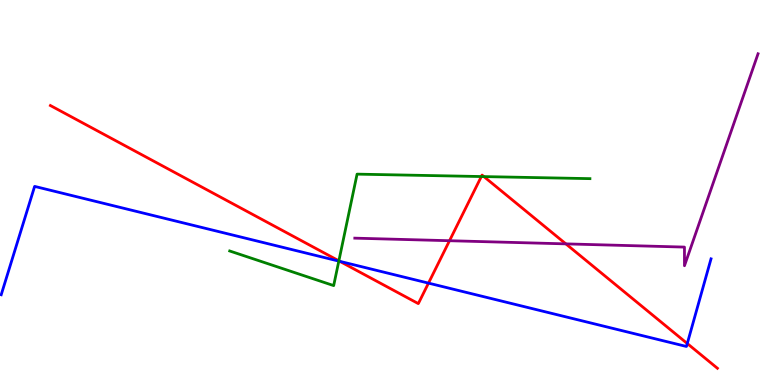[{'lines': ['blue', 'red'], 'intersections': [{'x': 4.38, 'y': 3.21}, {'x': 5.53, 'y': 2.65}, {'x': 8.87, 'y': 1.08}]}, {'lines': ['green', 'red'], 'intersections': [{'x': 4.37, 'y': 3.22}, {'x': 6.21, 'y': 5.41}, {'x': 6.24, 'y': 5.41}]}, {'lines': ['purple', 'red'], 'intersections': [{'x': 5.8, 'y': 3.75}, {'x': 7.3, 'y': 3.67}]}, {'lines': ['blue', 'green'], 'intersections': [{'x': 4.37, 'y': 3.22}]}, {'lines': ['blue', 'purple'], 'intersections': []}, {'lines': ['green', 'purple'], 'intersections': []}]